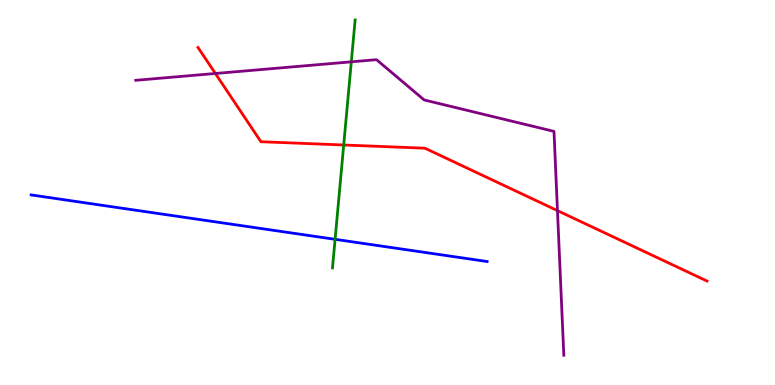[{'lines': ['blue', 'red'], 'intersections': []}, {'lines': ['green', 'red'], 'intersections': [{'x': 4.43, 'y': 6.23}]}, {'lines': ['purple', 'red'], 'intersections': [{'x': 2.78, 'y': 8.09}, {'x': 7.19, 'y': 4.53}]}, {'lines': ['blue', 'green'], 'intersections': [{'x': 4.32, 'y': 3.78}]}, {'lines': ['blue', 'purple'], 'intersections': []}, {'lines': ['green', 'purple'], 'intersections': [{'x': 4.53, 'y': 8.39}]}]